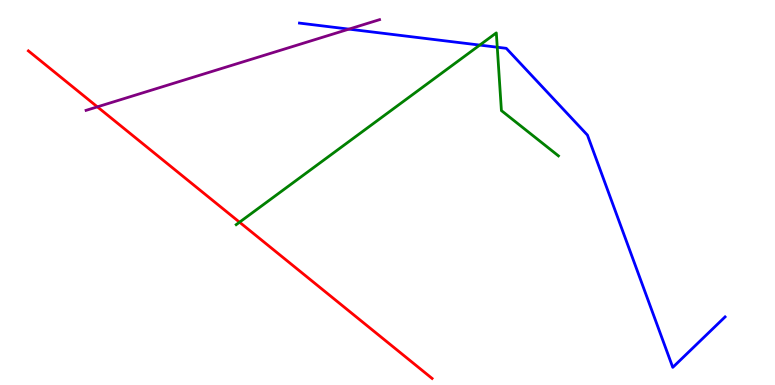[{'lines': ['blue', 'red'], 'intersections': []}, {'lines': ['green', 'red'], 'intersections': [{'x': 3.09, 'y': 4.23}]}, {'lines': ['purple', 'red'], 'intersections': [{'x': 1.26, 'y': 7.22}]}, {'lines': ['blue', 'green'], 'intersections': [{'x': 6.19, 'y': 8.83}, {'x': 6.42, 'y': 8.77}]}, {'lines': ['blue', 'purple'], 'intersections': [{'x': 4.5, 'y': 9.24}]}, {'lines': ['green', 'purple'], 'intersections': []}]